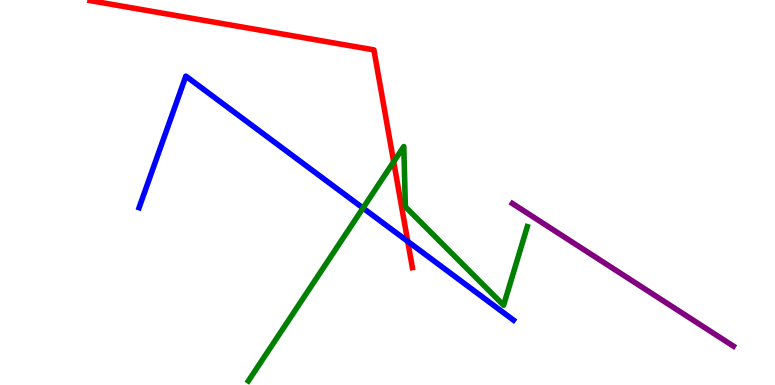[{'lines': ['blue', 'red'], 'intersections': [{'x': 5.26, 'y': 3.73}]}, {'lines': ['green', 'red'], 'intersections': [{'x': 5.08, 'y': 5.8}]}, {'lines': ['purple', 'red'], 'intersections': []}, {'lines': ['blue', 'green'], 'intersections': [{'x': 4.68, 'y': 4.6}]}, {'lines': ['blue', 'purple'], 'intersections': []}, {'lines': ['green', 'purple'], 'intersections': []}]